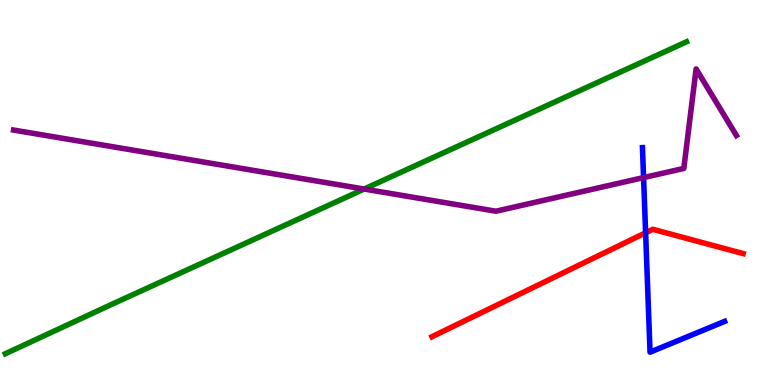[{'lines': ['blue', 'red'], 'intersections': [{'x': 8.33, 'y': 3.95}]}, {'lines': ['green', 'red'], 'intersections': []}, {'lines': ['purple', 'red'], 'intersections': []}, {'lines': ['blue', 'green'], 'intersections': []}, {'lines': ['blue', 'purple'], 'intersections': [{'x': 8.3, 'y': 5.39}]}, {'lines': ['green', 'purple'], 'intersections': [{'x': 4.7, 'y': 5.09}]}]